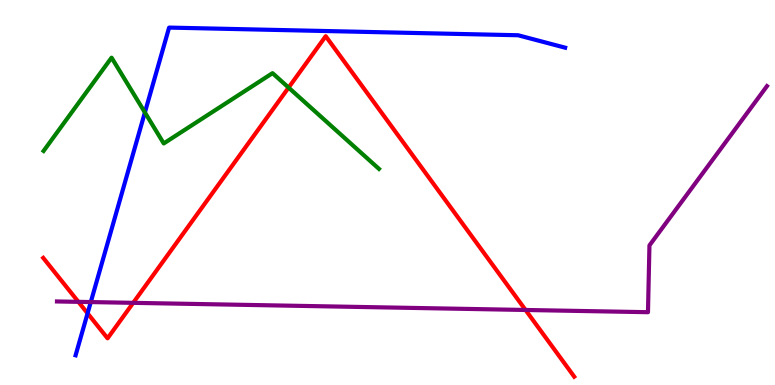[{'lines': ['blue', 'red'], 'intersections': [{'x': 1.13, 'y': 1.86}]}, {'lines': ['green', 'red'], 'intersections': [{'x': 3.72, 'y': 7.72}]}, {'lines': ['purple', 'red'], 'intersections': [{'x': 1.01, 'y': 2.16}, {'x': 1.72, 'y': 2.13}, {'x': 6.78, 'y': 1.95}]}, {'lines': ['blue', 'green'], 'intersections': [{'x': 1.87, 'y': 7.08}]}, {'lines': ['blue', 'purple'], 'intersections': [{'x': 1.17, 'y': 2.15}]}, {'lines': ['green', 'purple'], 'intersections': []}]